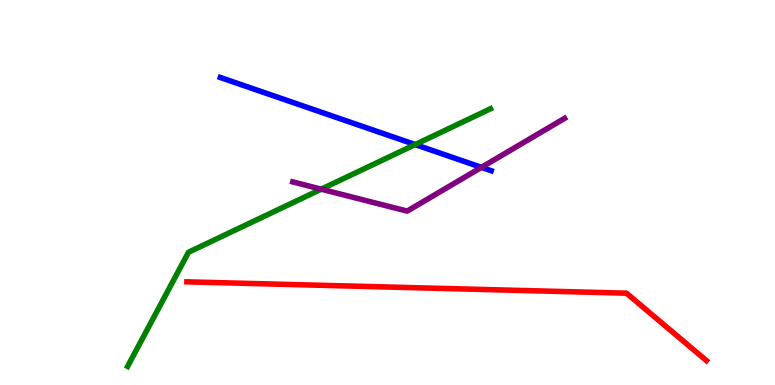[{'lines': ['blue', 'red'], 'intersections': []}, {'lines': ['green', 'red'], 'intersections': []}, {'lines': ['purple', 'red'], 'intersections': []}, {'lines': ['blue', 'green'], 'intersections': [{'x': 5.36, 'y': 6.25}]}, {'lines': ['blue', 'purple'], 'intersections': [{'x': 6.21, 'y': 5.65}]}, {'lines': ['green', 'purple'], 'intersections': [{'x': 4.15, 'y': 5.09}]}]